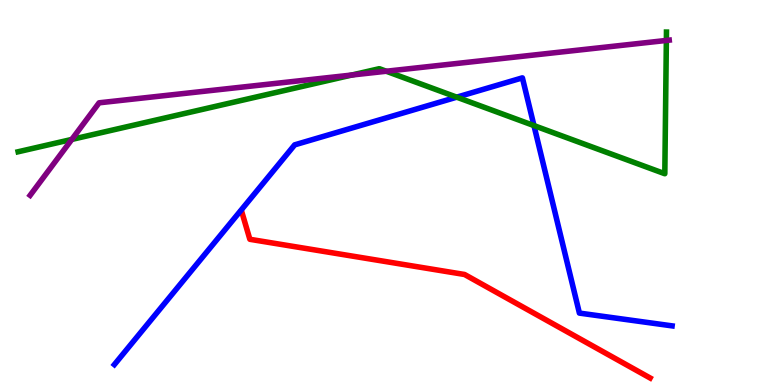[{'lines': ['blue', 'red'], 'intersections': []}, {'lines': ['green', 'red'], 'intersections': []}, {'lines': ['purple', 'red'], 'intersections': []}, {'lines': ['blue', 'green'], 'intersections': [{'x': 5.89, 'y': 7.48}, {'x': 6.89, 'y': 6.74}]}, {'lines': ['blue', 'purple'], 'intersections': []}, {'lines': ['green', 'purple'], 'intersections': [{'x': 0.926, 'y': 6.38}, {'x': 4.54, 'y': 8.05}, {'x': 4.98, 'y': 8.15}, {'x': 8.6, 'y': 8.95}]}]